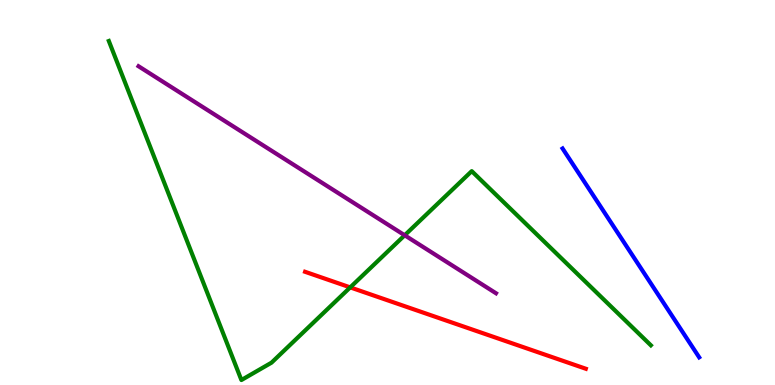[{'lines': ['blue', 'red'], 'intersections': []}, {'lines': ['green', 'red'], 'intersections': [{'x': 4.52, 'y': 2.54}]}, {'lines': ['purple', 'red'], 'intersections': []}, {'lines': ['blue', 'green'], 'intersections': []}, {'lines': ['blue', 'purple'], 'intersections': []}, {'lines': ['green', 'purple'], 'intersections': [{'x': 5.22, 'y': 3.89}]}]